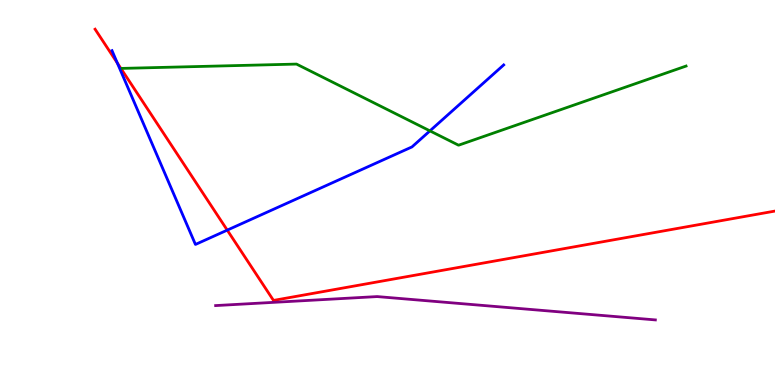[{'lines': ['blue', 'red'], 'intersections': [{'x': 1.51, 'y': 8.36}, {'x': 2.93, 'y': 4.02}]}, {'lines': ['green', 'red'], 'intersections': []}, {'lines': ['purple', 'red'], 'intersections': []}, {'lines': ['blue', 'green'], 'intersections': [{'x': 5.55, 'y': 6.6}]}, {'lines': ['blue', 'purple'], 'intersections': []}, {'lines': ['green', 'purple'], 'intersections': []}]